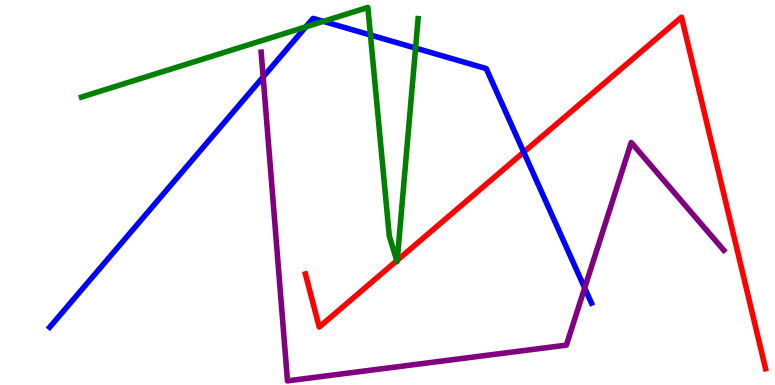[{'lines': ['blue', 'red'], 'intersections': [{'x': 6.76, 'y': 6.05}]}, {'lines': ['green', 'red'], 'intersections': [{'x': 5.12, 'y': 3.23}, {'x': 5.13, 'y': 3.24}]}, {'lines': ['purple', 'red'], 'intersections': []}, {'lines': ['blue', 'green'], 'intersections': [{'x': 3.95, 'y': 9.3}, {'x': 4.17, 'y': 9.45}, {'x': 4.78, 'y': 9.09}, {'x': 5.36, 'y': 8.75}]}, {'lines': ['blue', 'purple'], 'intersections': [{'x': 3.4, 'y': 8.0}, {'x': 7.54, 'y': 2.52}]}, {'lines': ['green', 'purple'], 'intersections': []}]